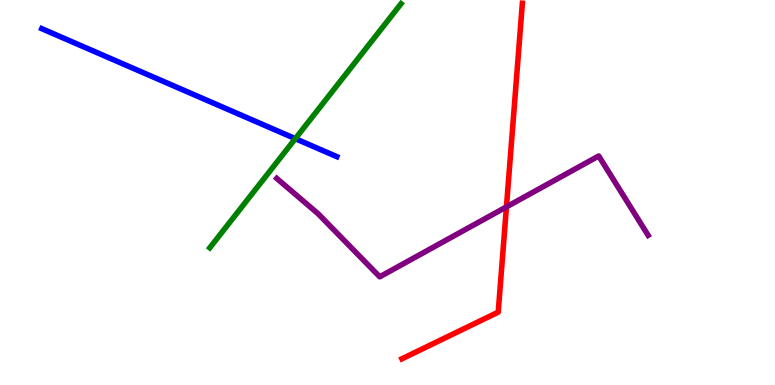[{'lines': ['blue', 'red'], 'intersections': []}, {'lines': ['green', 'red'], 'intersections': []}, {'lines': ['purple', 'red'], 'intersections': [{'x': 6.53, 'y': 4.63}]}, {'lines': ['blue', 'green'], 'intersections': [{'x': 3.81, 'y': 6.4}]}, {'lines': ['blue', 'purple'], 'intersections': []}, {'lines': ['green', 'purple'], 'intersections': []}]